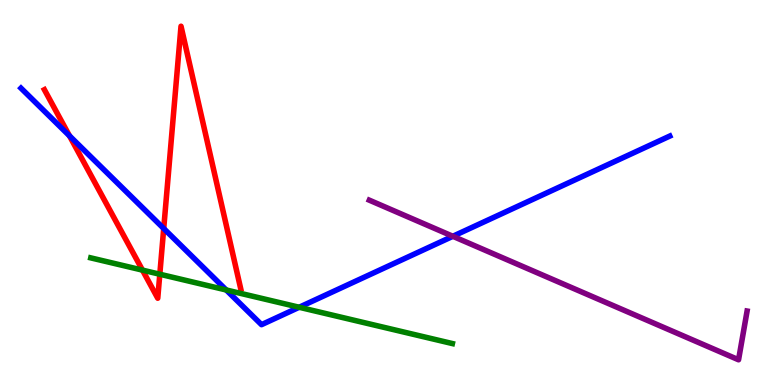[{'lines': ['blue', 'red'], 'intersections': [{'x': 0.896, 'y': 6.47}, {'x': 2.11, 'y': 4.06}]}, {'lines': ['green', 'red'], 'intersections': [{'x': 1.84, 'y': 2.98}, {'x': 2.06, 'y': 2.88}]}, {'lines': ['purple', 'red'], 'intersections': []}, {'lines': ['blue', 'green'], 'intersections': [{'x': 2.92, 'y': 2.47}, {'x': 3.86, 'y': 2.02}]}, {'lines': ['blue', 'purple'], 'intersections': [{'x': 5.84, 'y': 3.86}]}, {'lines': ['green', 'purple'], 'intersections': []}]